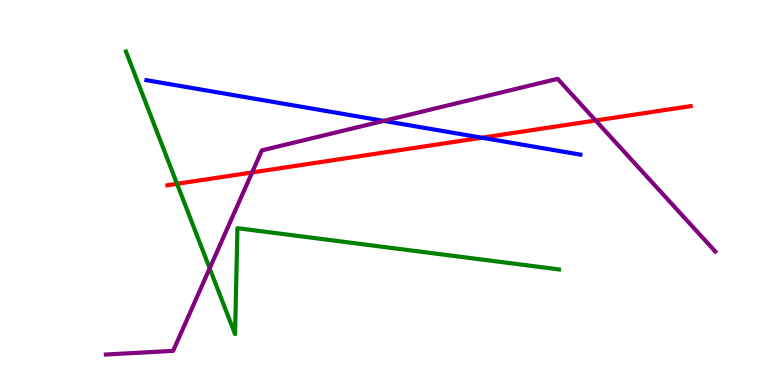[{'lines': ['blue', 'red'], 'intersections': [{'x': 6.22, 'y': 6.42}]}, {'lines': ['green', 'red'], 'intersections': [{'x': 2.28, 'y': 5.23}]}, {'lines': ['purple', 'red'], 'intersections': [{'x': 3.25, 'y': 5.52}, {'x': 7.69, 'y': 6.87}]}, {'lines': ['blue', 'green'], 'intersections': []}, {'lines': ['blue', 'purple'], 'intersections': [{'x': 4.95, 'y': 6.86}]}, {'lines': ['green', 'purple'], 'intersections': [{'x': 2.71, 'y': 3.03}]}]